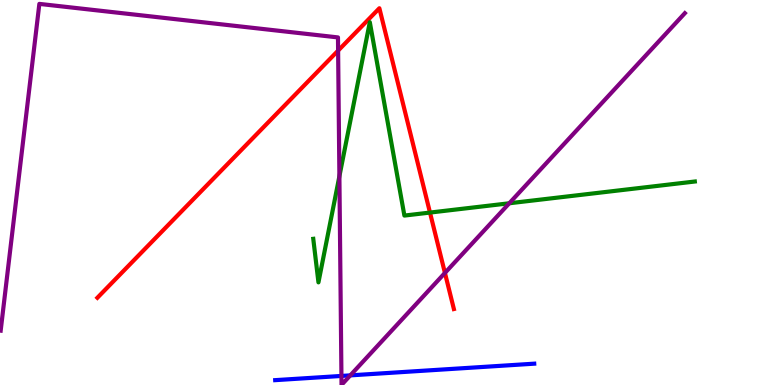[{'lines': ['blue', 'red'], 'intersections': []}, {'lines': ['green', 'red'], 'intersections': [{'x': 5.55, 'y': 4.48}]}, {'lines': ['purple', 'red'], 'intersections': [{'x': 4.36, 'y': 8.69}, {'x': 5.74, 'y': 2.91}]}, {'lines': ['blue', 'green'], 'intersections': []}, {'lines': ['blue', 'purple'], 'intersections': [{'x': 4.41, 'y': 0.235}, {'x': 4.52, 'y': 0.25}]}, {'lines': ['green', 'purple'], 'intersections': [{'x': 4.38, 'y': 5.42}, {'x': 6.57, 'y': 4.72}]}]